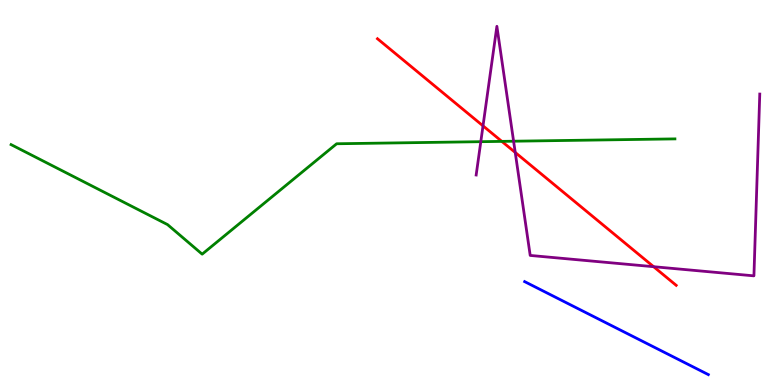[{'lines': ['blue', 'red'], 'intersections': []}, {'lines': ['green', 'red'], 'intersections': [{'x': 6.48, 'y': 6.33}]}, {'lines': ['purple', 'red'], 'intersections': [{'x': 6.23, 'y': 6.73}, {'x': 6.65, 'y': 6.04}, {'x': 8.43, 'y': 3.07}]}, {'lines': ['blue', 'green'], 'intersections': []}, {'lines': ['blue', 'purple'], 'intersections': []}, {'lines': ['green', 'purple'], 'intersections': [{'x': 6.2, 'y': 6.32}, {'x': 6.63, 'y': 6.33}]}]